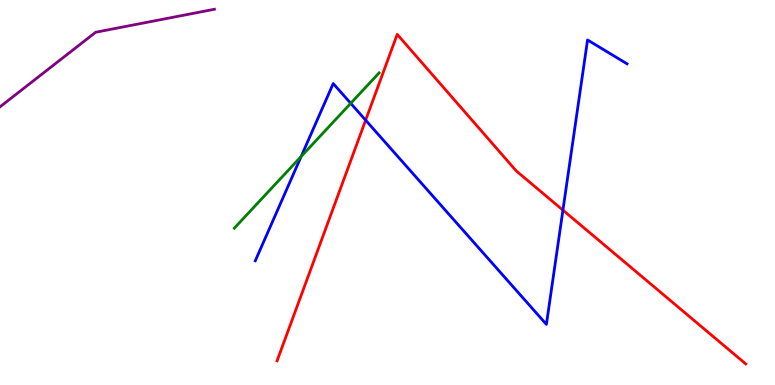[{'lines': ['blue', 'red'], 'intersections': [{'x': 4.72, 'y': 6.88}, {'x': 7.26, 'y': 4.54}]}, {'lines': ['green', 'red'], 'intersections': []}, {'lines': ['purple', 'red'], 'intersections': []}, {'lines': ['blue', 'green'], 'intersections': [{'x': 3.89, 'y': 5.93}, {'x': 4.53, 'y': 7.32}]}, {'lines': ['blue', 'purple'], 'intersections': []}, {'lines': ['green', 'purple'], 'intersections': []}]